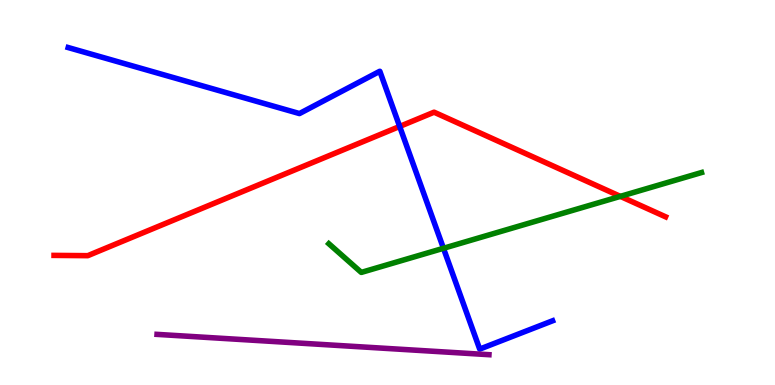[{'lines': ['blue', 'red'], 'intersections': [{'x': 5.16, 'y': 6.72}]}, {'lines': ['green', 'red'], 'intersections': [{'x': 8.0, 'y': 4.9}]}, {'lines': ['purple', 'red'], 'intersections': []}, {'lines': ['blue', 'green'], 'intersections': [{'x': 5.72, 'y': 3.55}]}, {'lines': ['blue', 'purple'], 'intersections': []}, {'lines': ['green', 'purple'], 'intersections': []}]